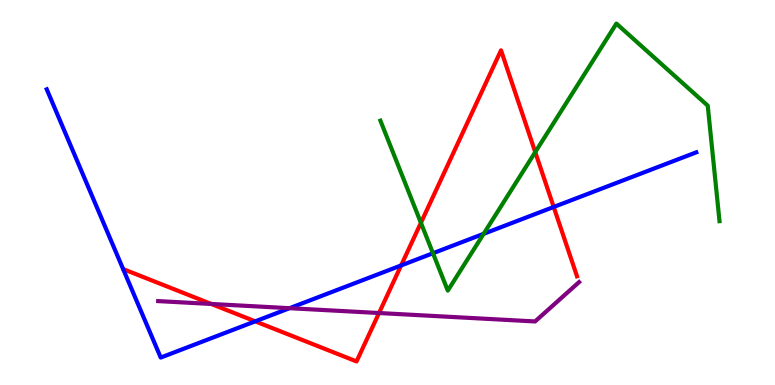[{'lines': ['blue', 'red'], 'intersections': [{'x': 3.29, 'y': 1.65}, {'x': 5.18, 'y': 3.11}, {'x': 7.14, 'y': 4.62}]}, {'lines': ['green', 'red'], 'intersections': [{'x': 5.43, 'y': 4.21}, {'x': 6.91, 'y': 6.05}]}, {'lines': ['purple', 'red'], 'intersections': [{'x': 2.73, 'y': 2.1}, {'x': 4.89, 'y': 1.87}]}, {'lines': ['blue', 'green'], 'intersections': [{'x': 5.59, 'y': 3.42}, {'x': 6.24, 'y': 3.93}]}, {'lines': ['blue', 'purple'], 'intersections': [{'x': 3.74, 'y': 1.99}]}, {'lines': ['green', 'purple'], 'intersections': []}]